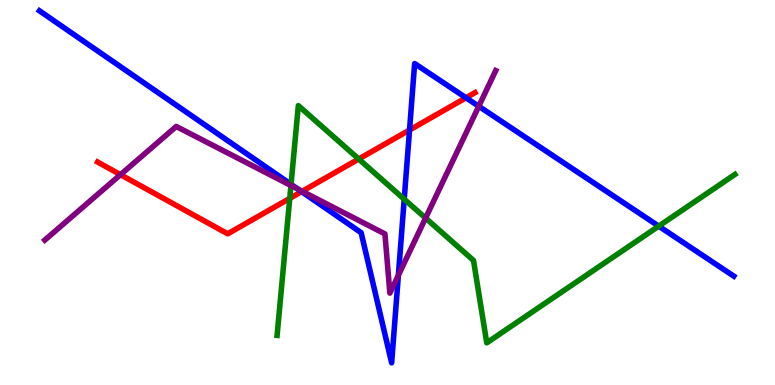[{'lines': ['blue', 'red'], 'intersections': [{'x': 3.89, 'y': 5.02}, {'x': 5.28, 'y': 6.62}, {'x': 6.01, 'y': 7.46}]}, {'lines': ['green', 'red'], 'intersections': [{'x': 3.74, 'y': 4.85}, {'x': 4.63, 'y': 5.87}]}, {'lines': ['purple', 'red'], 'intersections': [{'x': 1.55, 'y': 5.46}, {'x': 3.9, 'y': 5.03}]}, {'lines': ['blue', 'green'], 'intersections': [{'x': 3.76, 'y': 5.21}, {'x': 5.22, 'y': 4.83}, {'x': 8.5, 'y': 4.13}]}, {'lines': ['blue', 'purple'], 'intersections': [{'x': 3.85, 'y': 5.09}, {'x': 5.14, 'y': 2.85}, {'x': 6.18, 'y': 7.24}]}, {'lines': ['green', 'purple'], 'intersections': [{'x': 3.75, 'y': 5.18}, {'x': 5.49, 'y': 4.34}]}]